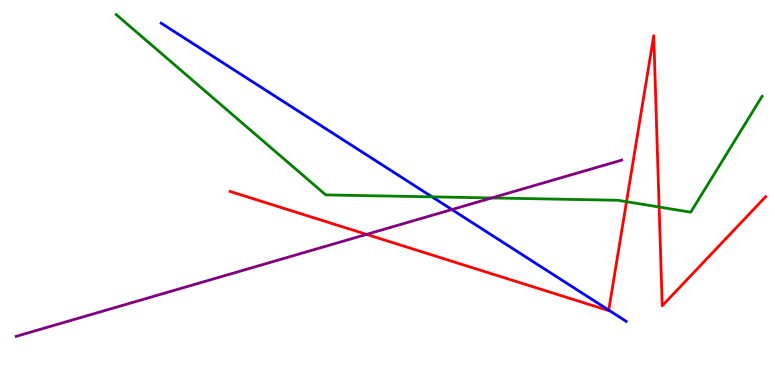[{'lines': ['blue', 'red'], 'intersections': [{'x': 7.85, 'y': 1.94}]}, {'lines': ['green', 'red'], 'intersections': [{'x': 8.08, 'y': 4.76}, {'x': 8.5, 'y': 4.62}]}, {'lines': ['purple', 'red'], 'intersections': [{'x': 4.73, 'y': 3.91}]}, {'lines': ['blue', 'green'], 'intersections': [{'x': 5.57, 'y': 4.89}]}, {'lines': ['blue', 'purple'], 'intersections': [{'x': 5.83, 'y': 4.56}]}, {'lines': ['green', 'purple'], 'intersections': [{'x': 6.34, 'y': 4.86}]}]